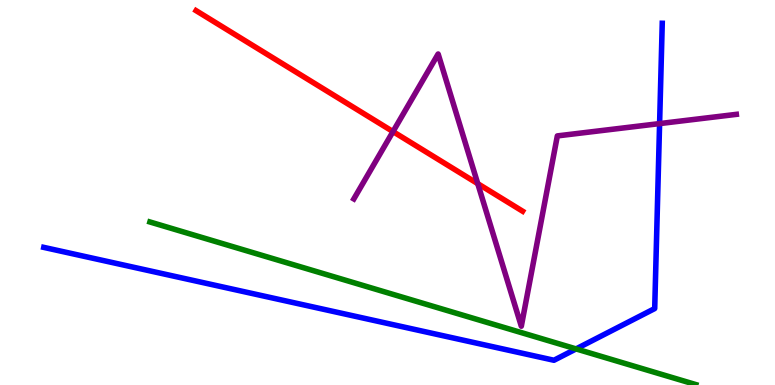[{'lines': ['blue', 'red'], 'intersections': []}, {'lines': ['green', 'red'], 'intersections': []}, {'lines': ['purple', 'red'], 'intersections': [{'x': 5.07, 'y': 6.58}, {'x': 6.16, 'y': 5.23}]}, {'lines': ['blue', 'green'], 'intersections': [{'x': 7.43, 'y': 0.937}]}, {'lines': ['blue', 'purple'], 'intersections': [{'x': 8.51, 'y': 6.79}]}, {'lines': ['green', 'purple'], 'intersections': []}]